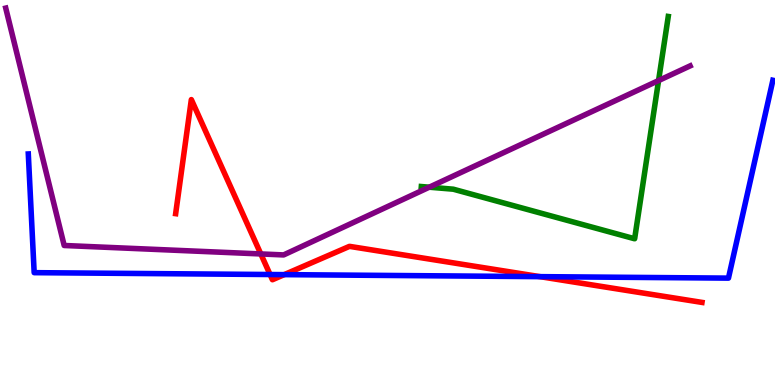[{'lines': ['blue', 'red'], 'intersections': [{'x': 3.48, 'y': 2.87}, {'x': 3.67, 'y': 2.87}, {'x': 6.97, 'y': 2.81}]}, {'lines': ['green', 'red'], 'intersections': []}, {'lines': ['purple', 'red'], 'intersections': [{'x': 3.37, 'y': 3.4}]}, {'lines': ['blue', 'green'], 'intersections': []}, {'lines': ['blue', 'purple'], 'intersections': []}, {'lines': ['green', 'purple'], 'intersections': [{'x': 5.54, 'y': 5.14}, {'x': 8.5, 'y': 7.91}]}]